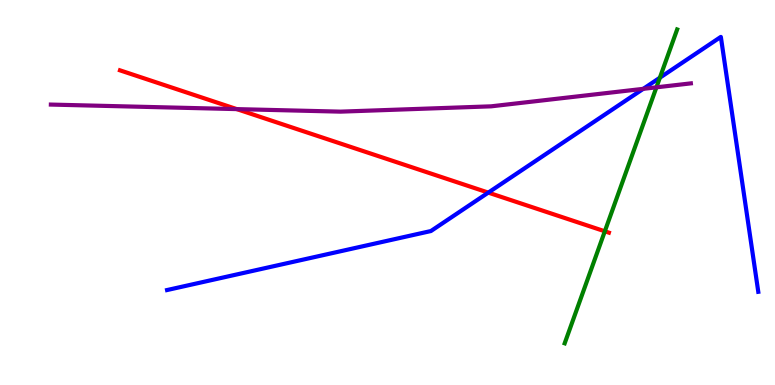[{'lines': ['blue', 'red'], 'intersections': [{'x': 6.3, 'y': 5.0}]}, {'lines': ['green', 'red'], 'intersections': [{'x': 7.8, 'y': 3.99}]}, {'lines': ['purple', 'red'], 'intersections': [{'x': 3.06, 'y': 7.17}]}, {'lines': ['blue', 'green'], 'intersections': [{'x': 8.51, 'y': 7.98}]}, {'lines': ['blue', 'purple'], 'intersections': [{'x': 8.3, 'y': 7.69}]}, {'lines': ['green', 'purple'], 'intersections': [{'x': 8.47, 'y': 7.73}]}]